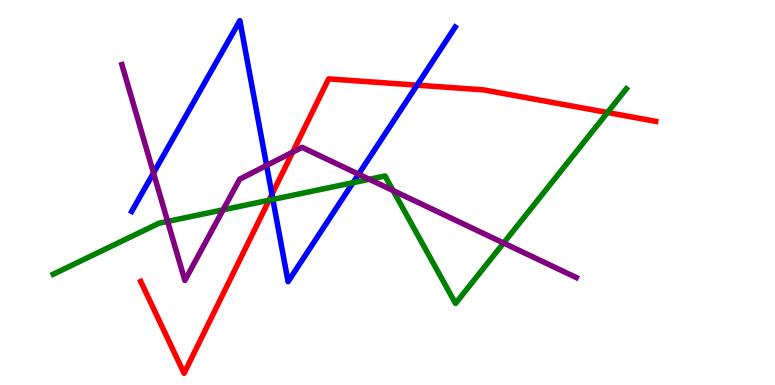[{'lines': ['blue', 'red'], 'intersections': [{'x': 3.51, 'y': 4.95}, {'x': 5.38, 'y': 7.79}]}, {'lines': ['green', 'red'], 'intersections': [{'x': 3.47, 'y': 4.8}, {'x': 7.84, 'y': 7.08}]}, {'lines': ['purple', 'red'], 'intersections': [{'x': 3.78, 'y': 6.05}]}, {'lines': ['blue', 'green'], 'intersections': [{'x': 3.52, 'y': 4.82}, {'x': 4.56, 'y': 5.25}]}, {'lines': ['blue', 'purple'], 'intersections': [{'x': 1.98, 'y': 5.51}, {'x': 3.44, 'y': 5.7}, {'x': 4.63, 'y': 5.48}]}, {'lines': ['green', 'purple'], 'intersections': [{'x': 2.16, 'y': 4.25}, {'x': 2.88, 'y': 4.55}, {'x': 4.77, 'y': 5.34}, {'x': 5.07, 'y': 5.05}, {'x': 6.5, 'y': 3.69}]}]